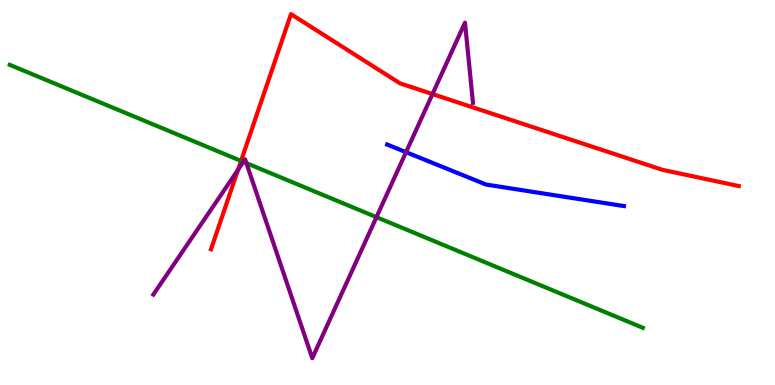[{'lines': ['blue', 'red'], 'intersections': []}, {'lines': ['green', 'red'], 'intersections': [{'x': 3.11, 'y': 5.82}]}, {'lines': ['purple', 'red'], 'intersections': [{'x': 3.07, 'y': 5.59}, {'x': 5.58, 'y': 7.56}]}, {'lines': ['blue', 'green'], 'intersections': []}, {'lines': ['blue', 'purple'], 'intersections': [{'x': 5.24, 'y': 6.05}]}, {'lines': ['green', 'purple'], 'intersections': [{'x': 3.14, 'y': 5.8}, {'x': 3.18, 'y': 5.76}, {'x': 4.86, 'y': 4.36}]}]